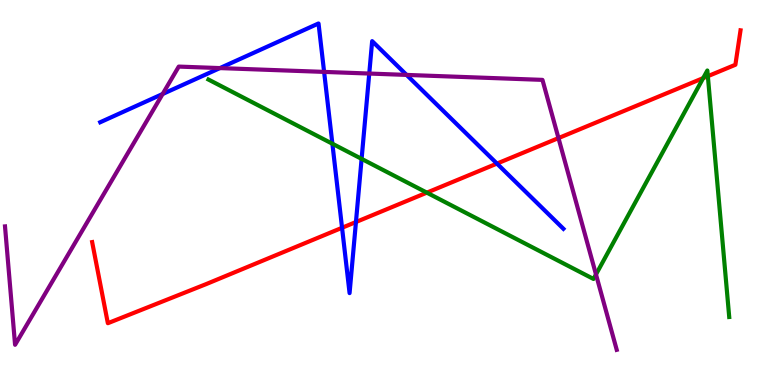[{'lines': ['blue', 'red'], 'intersections': [{'x': 4.41, 'y': 4.08}, {'x': 4.59, 'y': 4.23}, {'x': 6.41, 'y': 5.75}]}, {'lines': ['green', 'red'], 'intersections': [{'x': 5.51, 'y': 5.0}, {'x': 9.07, 'y': 7.97}, {'x': 9.13, 'y': 8.02}]}, {'lines': ['purple', 'red'], 'intersections': [{'x': 7.21, 'y': 6.41}]}, {'lines': ['blue', 'green'], 'intersections': [{'x': 4.29, 'y': 6.27}, {'x': 4.67, 'y': 5.87}]}, {'lines': ['blue', 'purple'], 'intersections': [{'x': 2.1, 'y': 7.56}, {'x': 2.84, 'y': 8.23}, {'x': 4.18, 'y': 8.13}, {'x': 4.76, 'y': 8.09}, {'x': 5.25, 'y': 8.05}]}, {'lines': ['green', 'purple'], 'intersections': [{'x': 7.69, 'y': 2.87}]}]